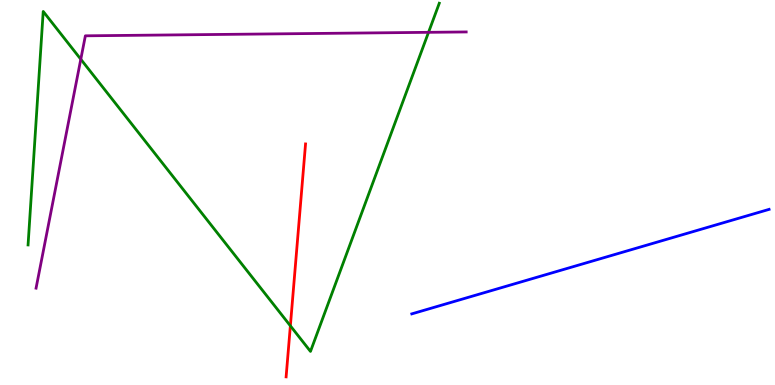[{'lines': ['blue', 'red'], 'intersections': []}, {'lines': ['green', 'red'], 'intersections': [{'x': 3.75, 'y': 1.54}]}, {'lines': ['purple', 'red'], 'intersections': []}, {'lines': ['blue', 'green'], 'intersections': []}, {'lines': ['blue', 'purple'], 'intersections': []}, {'lines': ['green', 'purple'], 'intersections': [{'x': 1.04, 'y': 8.46}, {'x': 5.53, 'y': 9.16}]}]